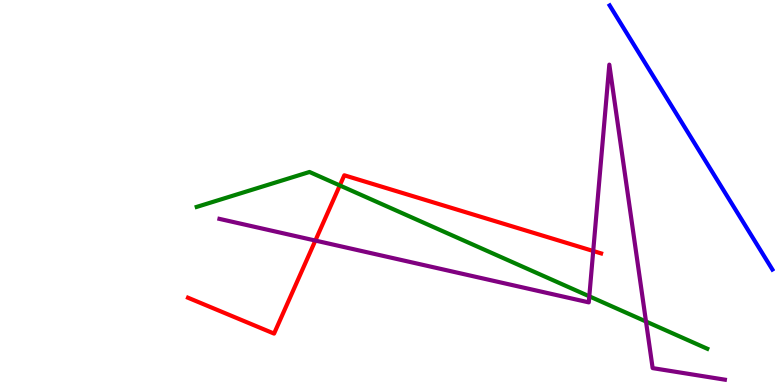[{'lines': ['blue', 'red'], 'intersections': []}, {'lines': ['green', 'red'], 'intersections': [{'x': 4.38, 'y': 5.18}]}, {'lines': ['purple', 'red'], 'intersections': [{'x': 4.07, 'y': 3.75}, {'x': 7.65, 'y': 3.48}]}, {'lines': ['blue', 'green'], 'intersections': []}, {'lines': ['blue', 'purple'], 'intersections': []}, {'lines': ['green', 'purple'], 'intersections': [{'x': 7.6, 'y': 2.3}, {'x': 8.34, 'y': 1.65}]}]